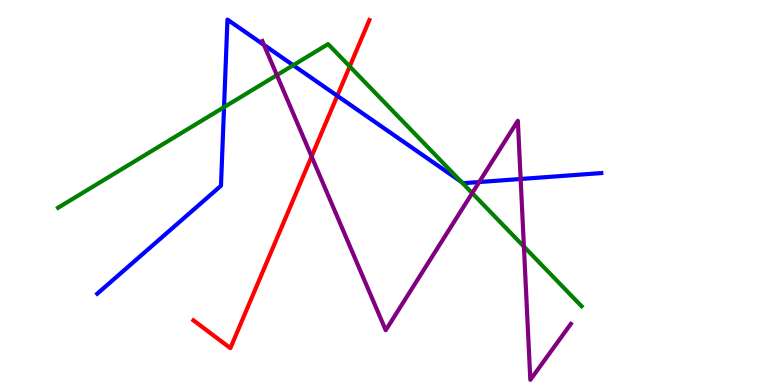[{'lines': ['blue', 'red'], 'intersections': [{'x': 4.35, 'y': 7.51}]}, {'lines': ['green', 'red'], 'intersections': [{'x': 4.51, 'y': 8.27}]}, {'lines': ['purple', 'red'], 'intersections': [{'x': 4.02, 'y': 5.94}]}, {'lines': ['blue', 'green'], 'intersections': [{'x': 2.89, 'y': 7.22}, {'x': 3.78, 'y': 8.31}, {'x': 5.95, 'y': 5.28}]}, {'lines': ['blue', 'purple'], 'intersections': [{'x': 3.41, 'y': 8.83}, {'x': 6.18, 'y': 5.27}, {'x': 6.72, 'y': 5.35}]}, {'lines': ['green', 'purple'], 'intersections': [{'x': 3.57, 'y': 8.05}, {'x': 6.09, 'y': 4.98}, {'x': 6.76, 'y': 3.6}]}]